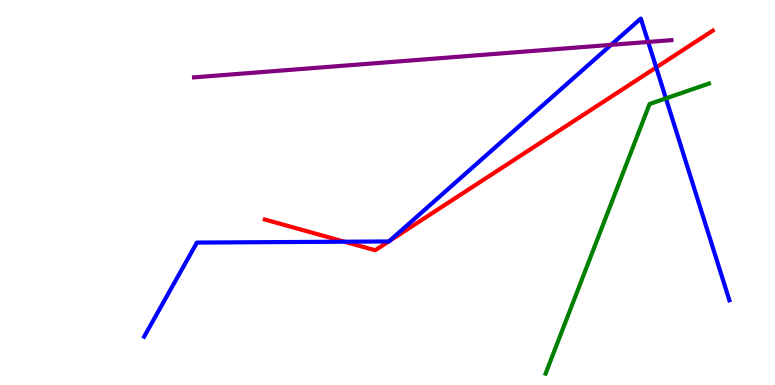[{'lines': ['blue', 'red'], 'intersections': [{'x': 4.45, 'y': 3.72}, {'x': 5.02, 'y': 3.73}, {'x': 5.03, 'y': 3.74}, {'x': 8.47, 'y': 8.25}]}, {'lines': ['green', 'red'], 'intersections': []}, {'lines': ['purple', 'red'], 'intersections': []}, {'lines': ['blue', 'green'], 'intersections': [{'x': 8.59, 'y': 7.44}]}, {'lines': ['blue', 'purple'], 'intersections': [{'x': 7.89, 'y': 8.83}, {'x': 8.36, 'y': 8.91}]}, {'lines': ['green', 'purple'], 'intersections': []}]